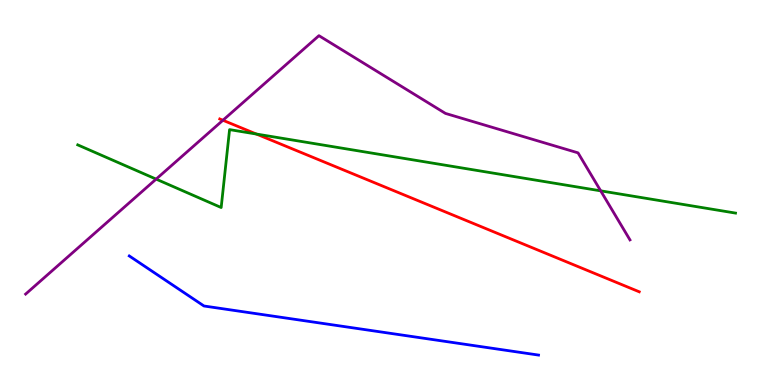[{'lines': ['blue', 'red'], 'intersections': []}, {'lines': ['green', 'red'], 'intersections': [{'x': 3.31, 'y': 6.52}]}, {'lines': ['purple', 'red'], 'intersections': [{'x': 2.88, 'y': 6.88}]}, {'lines': ['blue', 'green'], 'intersections': []}, {'lines': ['blue', 'purple'], 'intersections': []}, {'lines': ['green', 'purple'], 'intersections': [{'x': 2.01, 'y': 5.35}, {'x': 7.75, 'y': 5.04}]}]